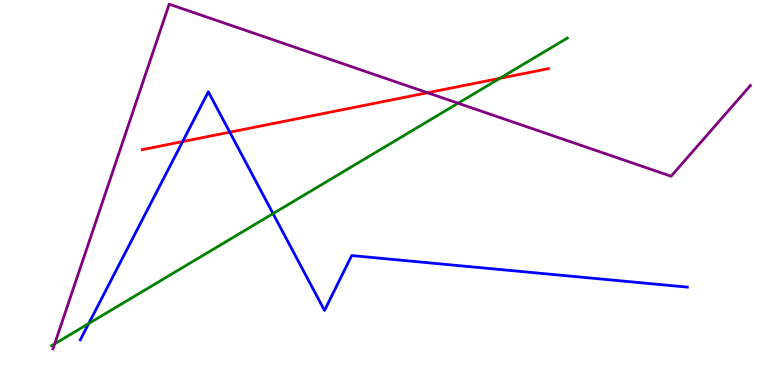[{'lines': ['blue', 'red'], 'intersections': [{'x': 2.36, 'y': 6.32}, {'x': 2.96, 'y': 6.57}]}, {'lines': ['green', 'red'], 'intersections': [{'x': 6.45, 'y': 7.97}]}, {'lines': ['purple', 'red'], 'intersections': [{'x': 5.52, 'y': 7.59}]}, {'lines': ['blue', 'green'], 'intersections': [{'x': 1.14, 'y': 1.6}, {'x': 3.52, 'y': 4.45}]}, {'lines': ['blue', 'purple'], 'intersections': []}, {'lines': ['green', 'purple'], 'intersections': [{'x': 0.706, 'y': 1.07}, {'x': 5.91, 'y': 7.32}]}]